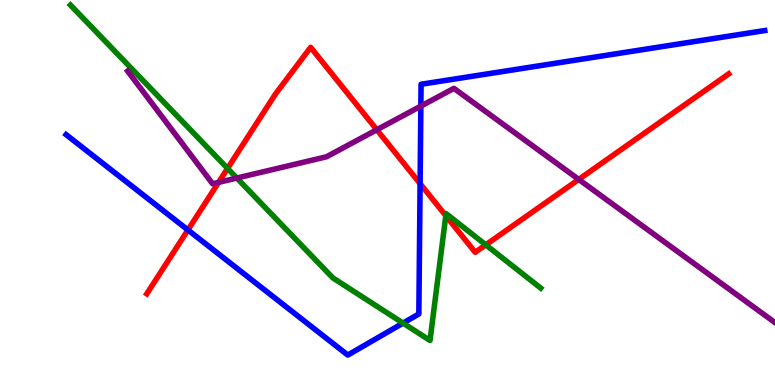[{'lines': ['blue', 'red'], 'intersections': [{'x': 2.42, 'y': 4.03}, {'x': 5.42, 'y': 5.23}]}, {'lines': ['green', 'red'], 'intersections': [{'x': 2.94, 'y': 5.63}, {'x': 5.75, 'y': 4.4}, {'x': 6.27, 'y': 3.64}]}, {'lines': ['purple', 'red'], 'intersections': [{'x': 2.82, 'y': 5.26}, {'x': 4.86, 'y': 6.63}, {'x': 7.47, 'y': 5.34}]}, {'lines': ['blue', 'green'], 'intersections': [{'x': 5.2, 'y': 1.61}]}, {'lines': ['blue', 'purple'], 'intersections': [{'x': 5.43, 'y': 7.24}]}, {'lines': ['green', 'purple'], 'intersections': [{'x': 3.06, 'y': 5.38}]}]